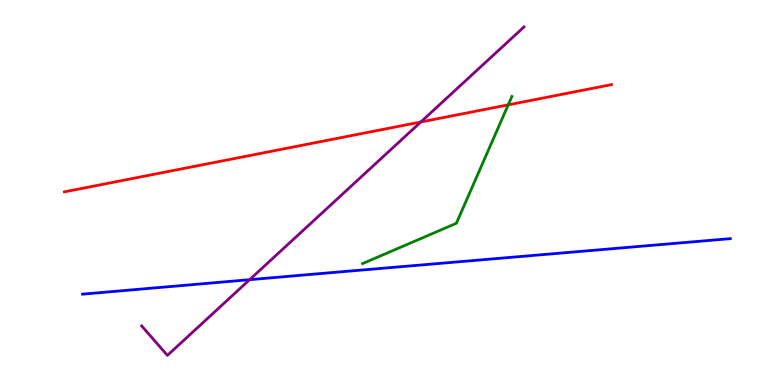[{'lines': ['blue', 'red'], 'intersections': []}, {'lines': ['green', 'red'], 'intersections': [{'x': 6.56, 'y': 7.28}]}, {'lines': ['purple', 'red'], 'intersections': [{'x': 5.43, 'y': 6.83}]}, {'lines': ['blue', 'green'], 'intersections': []}, {'lines': ['blue', 'purple'], 'intersections': [{'x': 3.22, 'y': 2.74}]}, {'lines': ['green', 'purple'], 'intersections': []}]